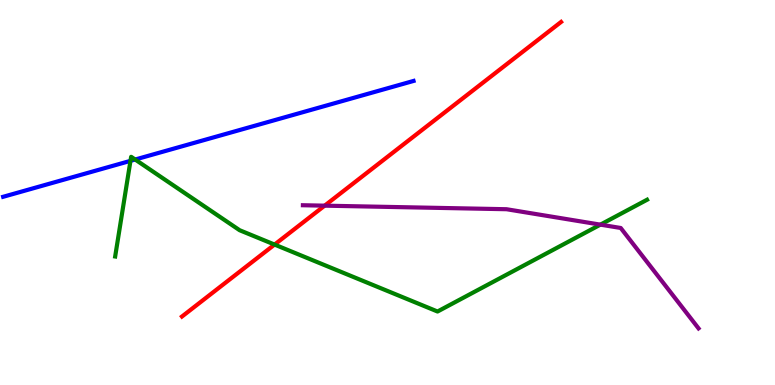[{'lines': ['blue', 'red'], 'intersections': []}, {'lines': ['green', 'red'], 'intersections': [{'x': 3.54, 'y': 3.65}]}, {'lines': ['purple', 'red'], 'intersections': [{'x': 4.19, 'y': 4.66}]}, {'lines': ['blue', 'green'], 'intersections': [{'x': 1.68, 'y': 5.82}, {'x': 1.74, 'y': 5.86}]}, {'lines': ['blue', 'purple'], 'intersections': []}, {'lines': ['green', 'purple'], 'intersections': [{'x': 7.75, 'y': 4.17}]}]